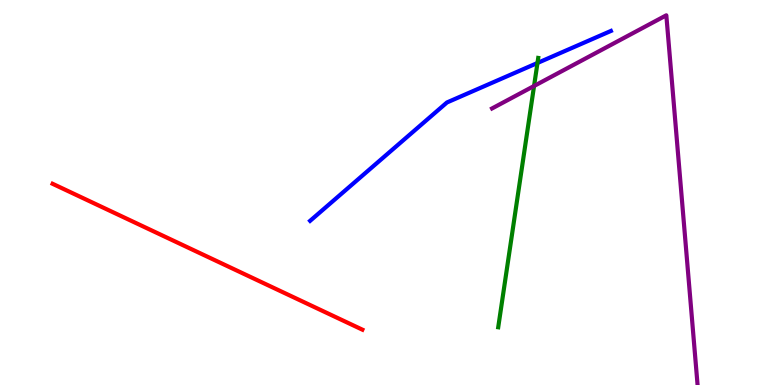[{'lines': ['blue', 'red'], 'intersections': []}, {'lines': ['green', 'red'], 'intersections': []}, {'lines': ['purple', 'red'], 'intersections': []}, {'lines': ['blue', 'green'], 'intersections': [{'x': 6.94, 'y': 8.36}]}, {'lines': ['blue', 'purple'], 'intersections': []}, {'lines': ['green', 'purple'], 'intersections': [{'x': 6.89, 'y': 7.77}]}]